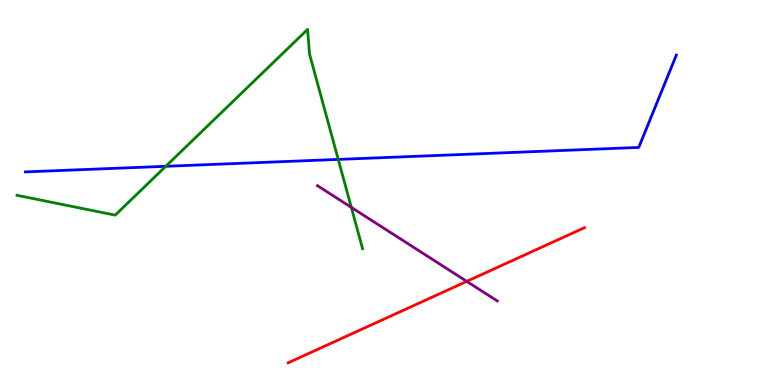[{'lines': ['blue', 'red'], 'intersections': []}, {'lines': ['green', 'red'], 'intersections': []}, {'lines': ['purple', 'red'], 'intersections': [{'x': 6.02, 'y': 2.69}]}, {'lines': ['blue', 'green'], 'intersections': [{'x': 2.14, 'y': 5.68}, {'x': 4.36, 'y': 5.86}]}, {'lines': ['blue', 'purple'], 'intersections': []}, {'lines': ['green', 'purple'], 'intersections': [{'x': 4.53, 'y': 4.61}]}]